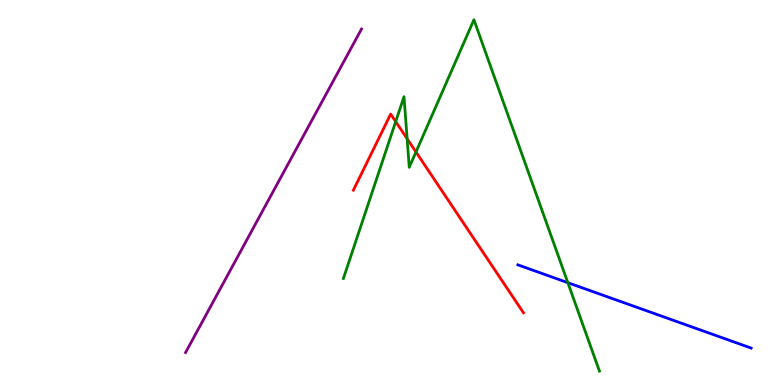[{'lines': ['blue', 'red'], 'intersections': []}, {'lines': ['green', 'red'], 'intersections': [{'x': 5.11, 'y': 6.84}, {'x': 5.25, 'y': 6.4}, {'x': 5.37, 'y': 6.05}]}, {'lines': ['purple', 'red'], 'intersections': []}, {'lines': ['blue', 'green'], 'intersections': [{'x': 7.33, 'y': 2.66}]}, {'lines': ['blue', 'purple'], 'intersections': []}, {'lines': ['green', 'purple'], 'intersections': []}]